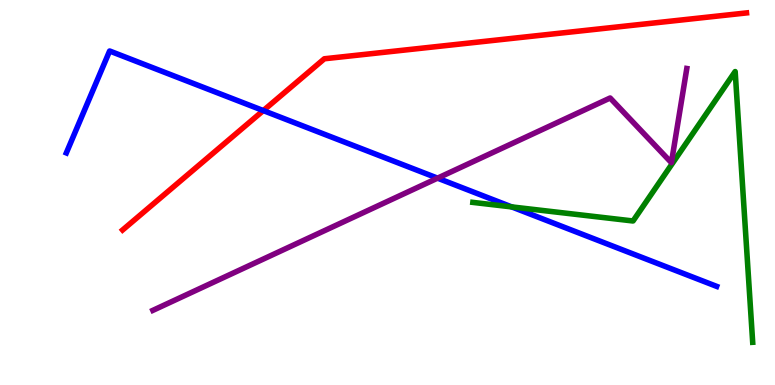[{'lines': ['blue', 'red'], 'intersections': [{'x': 3.4, 'y': 7.13}]}, {'lines': ['green', 'red'], 'intersections': []}, {'lines': ['purple', 'red'], 'intersections': []}, {'lines': ['blue', 'green'], 'intersections': [{'x': 6.6, 'y': 4.63}]}, {'lines': ['blue', 'purple'], 'intersections': [{'x': 5.65, 'y': 5.37}]}, {'lines': ['green', 'purple'], 'intersections': []}]